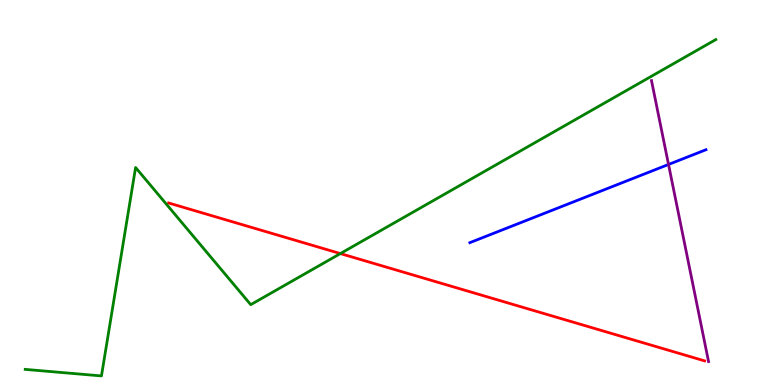[{'lines': ['blue', 'red'], 'intersections': []}, {'lines': ['green', 'red'], 'intersections': [{'x': 4.39, 'y': 3.41}]}, {'lines': ['purple', 'red'], 'intersections': []}, {'lines': ['blue', 'green'], 'intersections': []}, {'lines': ['blue', 'purple'], 'intersections': [{'x': 8.63, 'y': 5.73}]}, {'lines': ['green', 'purple'], 'intersections': []}]